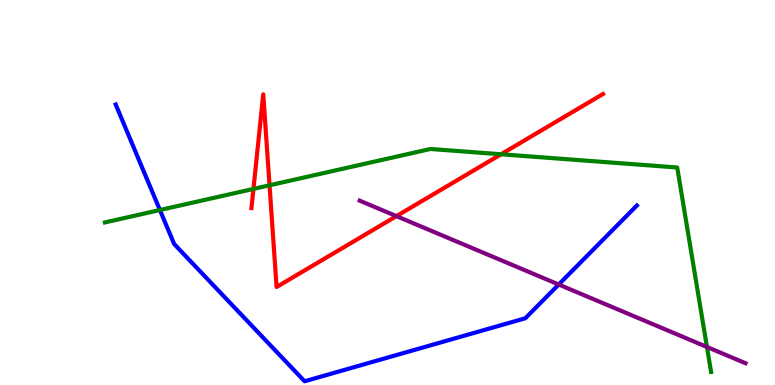[{'lines': ['blue', 'red'], 'intersections': []}, {'lines': ['green', 'red'], 'intersections': [{'x': 3.27, 'y': 5.09}, {'x': 3.48, 'y': 5.19}, {'x': 6.47, 'y': 5.99}]}, {'lines': ['purple', 'red'], 'intersections': [{'x': 5.12, 'y': 4.39}]}, {'lines': ['blue', 'green'], 'intersections': [{'x': 2.06, 'y': 4.55}]}, {'lines': ['blue', 'purple'], 'intersections': [{'x': 7.21, 'y': 2.61}]}, {'lines': ['green', 'purple'], 'intersections': [{'x': 9.12, 'y': 0.988}]}]